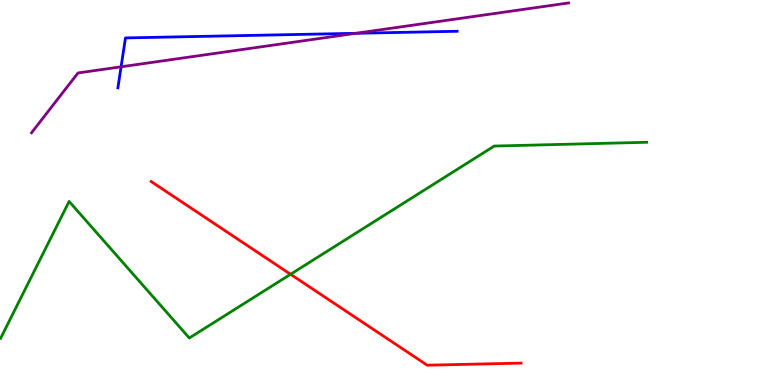[{'lines': ['blue', 'red'], 'intersections': []}, {'lines': ['green', 'red'], 'intersections': [{'x': 3.75, 'y': 2.88}]}, {'lines': ['purple', 'red'], 'intersections': []}, {'lines': ['blue', 'green'], 'intersections': []}, {'lines': ['blue', 'purple'], 'intersections': [{'x': 1.56, 'y': 8.26}, {'x': 4.59, 'y': 9.13}]}, {'lines': ['green', 'purple'], 'intersections': []}]